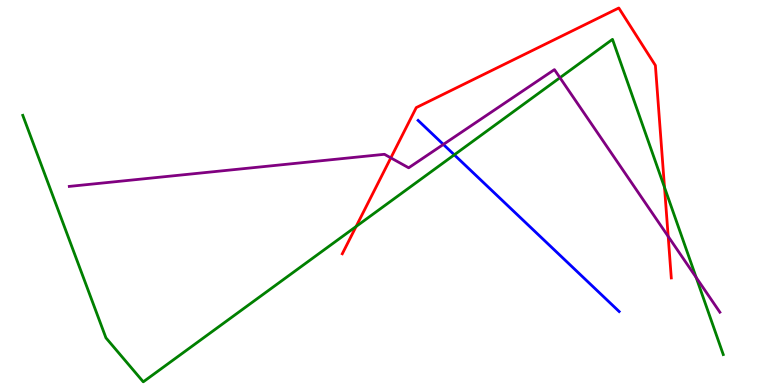[{'lines': ['blue', 'red'], 'intersections': []}, {'lines': ['green', 'red'], 'intersections': [{'x': 4.59, 'y': 4.12}, {'x': 8.57, 'y': 5.13}]}, {'lines': ['purple', 'red'], 'intersections': [{'x': 5.04, 'y': 5.9}, {'x': 8.62, 'y': 3.86}]}, {'lines': ['blue', 'green'], 'intersections': [{'x': 5.86, 'y': 5.98}]}, {'lines': ['blue', 'purple'], 'intersections': [{'x': 5.72, 'y': 6.25}]}, {'lines': ['green', 'purple'], 'intersections': [{'x': 7.23, 'y': 7.98}, {'x': 8.98, 'y': 2.79}]}]